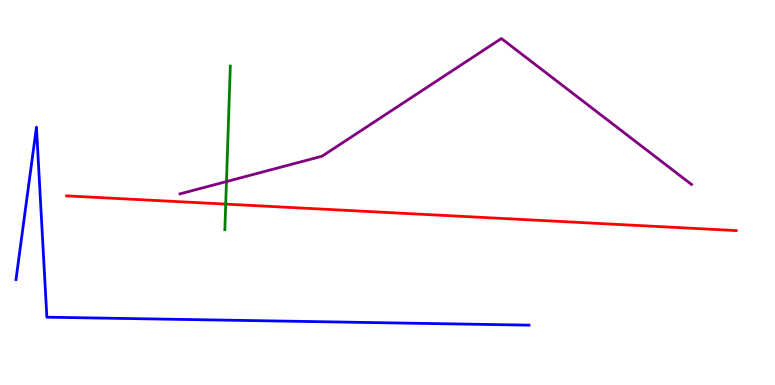[{'lines': ['blue', 'red'], 'intersections': []}, {'lines': ['green', 'red'], 'intersections': [{'x': 2.91, 'y': 4.7}]}, {'lines': ['purple', 'red'], 'intersections': []}, {'lines': ['blue', 'green'], 'intersections': []}, {'lines': ['blue', 'purple'], 'intersections': []}, {'lines': ['green', 'purple'], 'intersections': [{'x': 2.92, 'y': 5.28}]}]